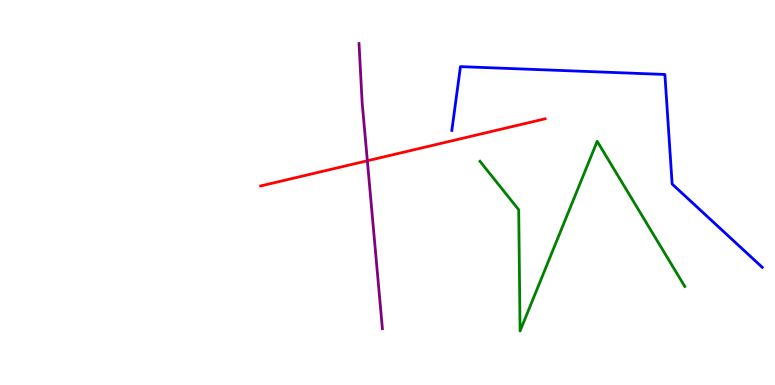[{'lines': ['blue', 'red'], 'intersections': []}, {'lines': ['green', 'red'], 'intersections': []}, {'lines': ['purple', 'red'], 'intersections': [{'x': 4.74, 'y': 5.82}]}, {'lines': ['blue', 'green'], 'intersections': []}, {'lines': ['blue', 'purple'], 'intersections': []}, {'lines': ['green', 'purple'], 'intersections': []}]